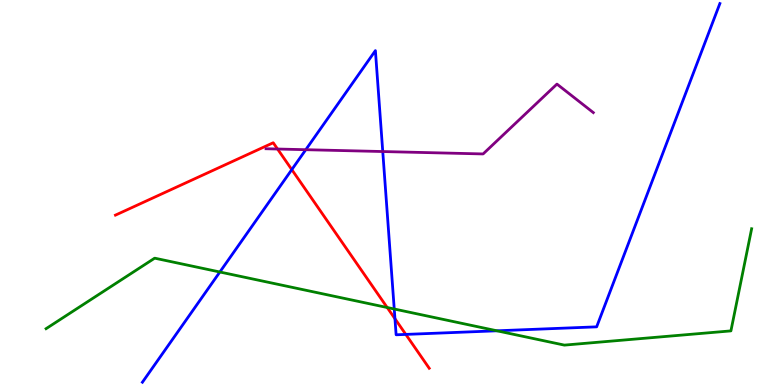[{'lines': ['blue', 'red'], 'intersections': [{'x': 3.77, 'y': 5.59}, {'x': 5.1, 'y': 1.72}, {'x': 5.24, 'y': 1.31}]}, {'lines': ['green', 'red'], 'intersections': [{'x': 5.0, 'y': 2.01}]}, {'lines': ['purple', 'red'], 'intersections': [{'x': 3.58, 'y': 6.13}]}, {'lines': ['blue', 'green'], 'intersections': [{'x': 2.84, 'y': 2.94}, {'x': 5.09, 'y': 1.97}, {'x': 6.41, 'y': 1.41}]}, {'lines': ['blue', 'purple'], 'intersections': [{'x': 3.95, 'y': 6.11}, {'x': 4.94, 'y': 6.06}]}, {'lines': ['green', 'purple'], 'intersections': []}]